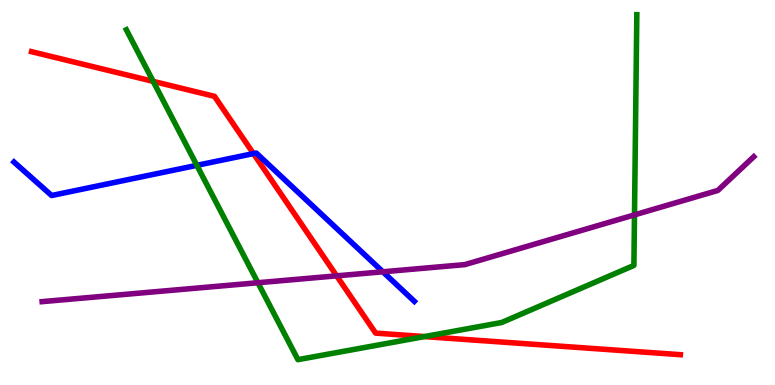[{'lines': ['blue', 'red'], 'intersections': [{'x': 3.27, 'y': 6.01}]}, {'lines': ['green', 'red'], 'intersections': [{'x': 1.98, 'y': 7.89}, {'x': 5.48, 'y': 1.26}]}, {'lines': ['purple', 'red'], 'intersections': [{'x': 4.34, 'y': 2.84}]}, {'lines': ['blue', 'green'], 'intersections': [{'x': 2.54, 'y': 5.71}]}, {'lines': ['blue', 'purple'], 'intersections': [{'x': 4.94, 'y': 2.94}]}, {'lines': ['green', 'purple'], 'intersections': [{'x': 3.33, 'y': 2.66}, {'x': 8.19, 'y': 4.42}]}]